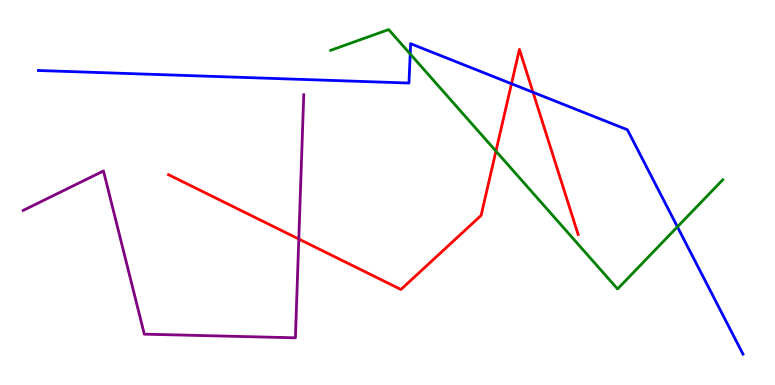[{'lines': ['blue', 'red'], 'intersections': [{'x': 6.6, 'y': 7.83}, {'x': 6.88, 'y': 7.6}]}, {'lines': ['green', 'red'], 'intersections': [{'x': 6.4, 'y': 6.07}]}, {'lines': ['purple', 'red'], 'intersections': [{'x': 3.86, 'y': 3.79}]}, {'lines': ['blue', 'green'], 'intersections': [{'x': 5.29, 'y': 8.6}, {'x': 8.74, 'y': 4.11}]}, {'lines': ['blue', 'purple'], 'intersections': []}, {'lines': ['green', 'purple'], 'intersections': []}]